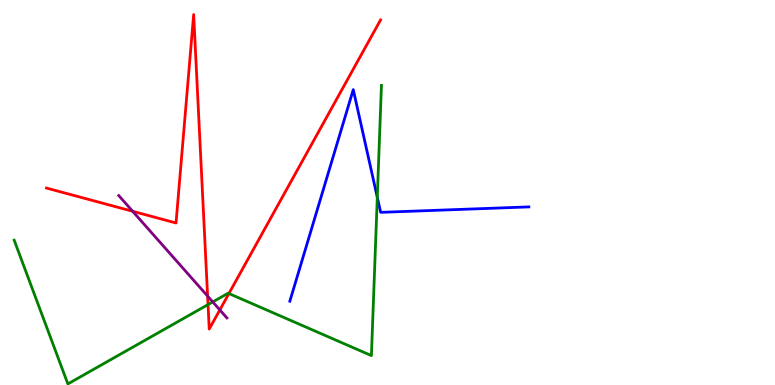[{'lines': ['blue', 'red'], 'intersections': []}, {'lines': ['green', 'red'], 'intersections': [{'x': 2.68, 'y': 2.09}, {'x': 2.95, 'y': 2.38}]}, {'lines': ['purple', 'red'], 'intersections': [{'x': 1.71, 'y': 4.51}, {'x': 2.68, 'y': 2.31}, {'x': 2.84, 'y': 1.95}]}, {'lines': ['blue', 'green'], 'intersections': [{'x': 4.87, 'y': 4.88}]}, {'lines': ['blue', 'purple'], 'intersections': []}, {'lines': ['green', 'purple'], 'intersections': [{'x': 2.75, 'y': 2.16}]}]